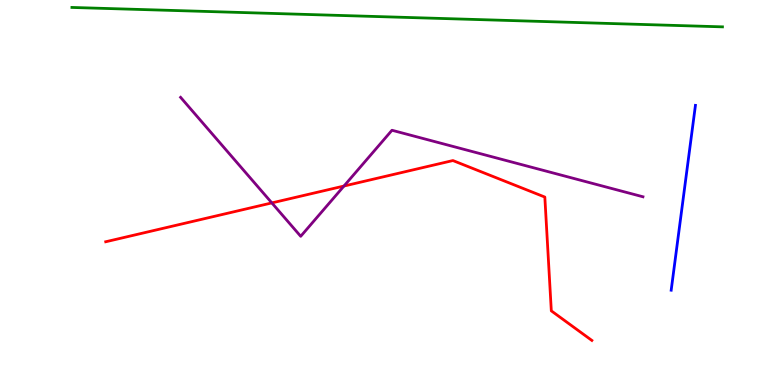[{'lines': ['blue', 'red'], 'intersections': []}, {'lines': ['green', 'red'], 'intersections': []}, {'lines': ['purple', 'red'], 'intersections': [{'x': 3.51, 'y': 4.73}, {'x': 4.44, 'y': 5.17}]}, {'lines': ['blue', 'green'], 'intersections': []}, {'lines': ['blue', 'purple'], 'intersections': []}, {'lines': ['green', 'purple'], 'intersections': []}]